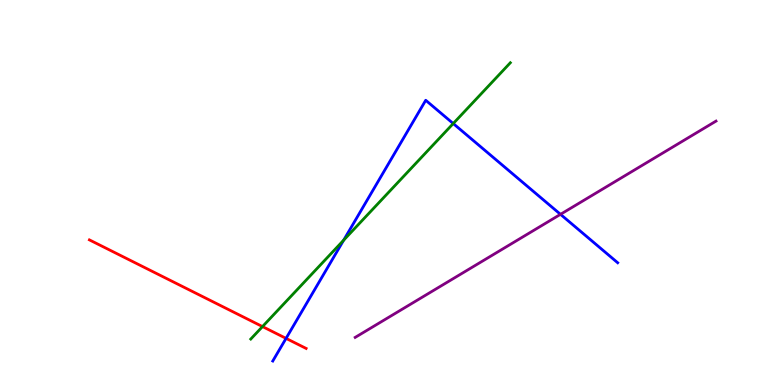[{'lines': ['blue', 'red'], 'intersections': [{'x': 3.69, 'y': 1.21}]}, {'lines': ['green', 'red'], 'intersections': [{'x': 3.39, 'y': 1.52}]}, {'lines': ['purple', 'red'], 'intersections': []}, {'lines': ['blue', 'green'], 'intersections': [{'x': 4.43, 'y': 3.76}, {'x': 5.85, 'y': 6.79}]}, {'lines': ['blue', 'purple'], 'intersections': [{'x': 7.23, 'y': 4.43}]}, {'lines': ['green', 'purple'], 'intersections': []}]